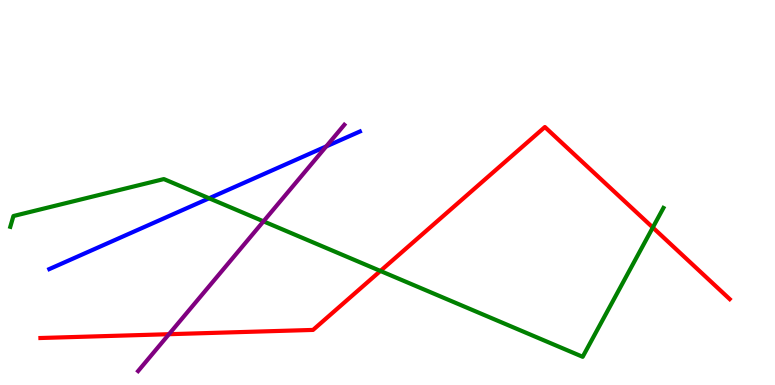[{'lines': ['blue', 'red'], 'intersections': []}, {'lines': ['green', 'red'], 'intersections': [{'x': 4.91, 'y': 2.96}, {'x': 8.42, 'y': 4.09}]}, {'lines': ['purple', 'red'], 'intersections': [{'x': 2.18, 'y': 1.32}]}, {'lines': ['blue', 'green'], 'intersections': [{'x': 2.7, 'y': 4.85}]}, {'lines': ['blue', 'purple'], 'intersections': [{'x': 4.21, 'y': 6.2}]}, {'lines': ['green', 'purple'], 'intersections': [{'x': 3.4, 'y': 4.25}]}]